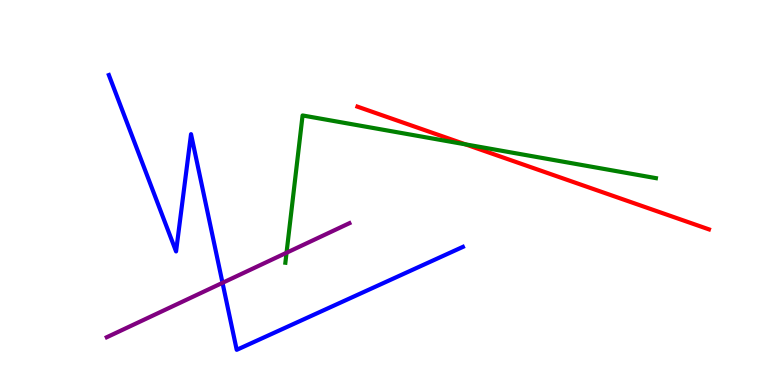[{'lines': ['blue', 'red'], 'intersections': []}, {'lines': ['green', 'red'], 'intersections': [{'x': 6.01, 'y': 6.25}]}, {'lines': ['purple', 'red'], 'intersections': []}, {'lines': ['blue', 'green'], 'intersections': []}, {'lines': ['blue', 'purple'], 'intersections': [{'x': 2.87, 'y': 2.65}]}, {'lines': ['green', 'purple'], 'intersections': [{'x': 3.7, 'y': 3.44}]}]